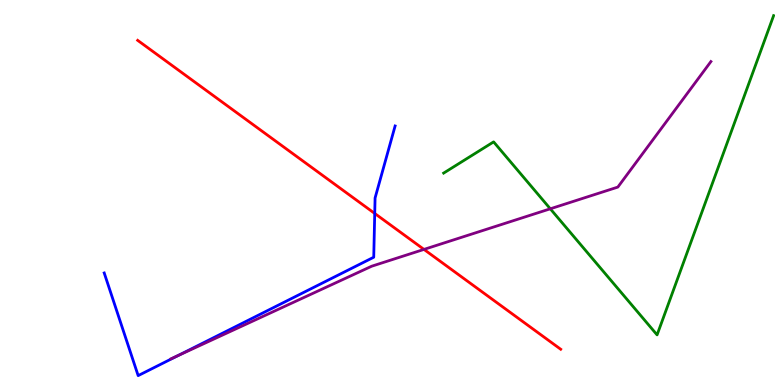[{'lines': ['blue', 'red'], 'intersections': [{'x': 4.84, 'y': 4.46}]}, {'lines': ['green', 'red'], 'intersections': []}, {'lines': ['purple', 'red'], 'intersections': [{'x': 5.47, 'y': 3.52}]}, {'lines': ['blue', 'green'], 'intersections': []}, {'lines': ['blue', 'purple'], 'intersections': [{'x': 2.3, 'y': 0.763}]}, {'lines': ['green', 'purple'], 'intersections': [{'x': 7.1, 'y': 4.58}]}]